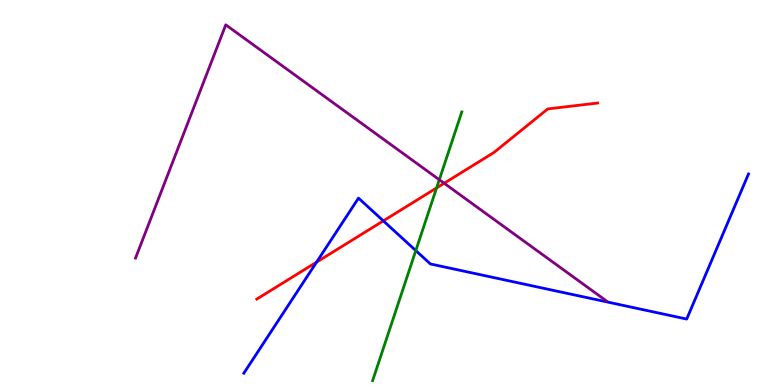[{'lines': ['blue', 'red'], 'intersections': [{'x': 4.08, 'y': 3.19}, {'x': 4.95, 'y': 4.26}]}, {'lines': ['green', 'red'], 'intersections': [{'x': 5.63, 'y': 5.12}]}, {'lines': ['purple', 'red'], 'intersections': [{'x': 5.73, 'y': 5.24}]}, {'lines': ['blue', 'green'], 'intersections': [{'x': 5.37, 'y': 3.49}]}, {'lines': ['blue', 'purple'], 'intersections': []}, {'lines': ['green', 'purple'], 'intersections': [{'x': 5.67, 'y': 5.33}]}]